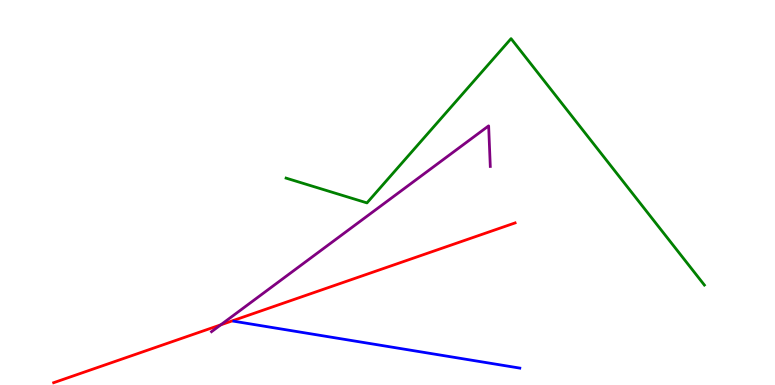[{'lines': ['blue', 'red'], 'intersections': []}, {'lines': ['green', 'red'], 'intersections': []}, {'lines': ['purple', 'red'], 'intersections': [{'x': 2.85, 'y': 1.56}]}, {'lines': ['blue', 'green'], 'intersections': []}, {'lines': ['blue', 'purple'], 'intersections': []}, {'lines': ['green', 'purple'], 'intersections': []}]